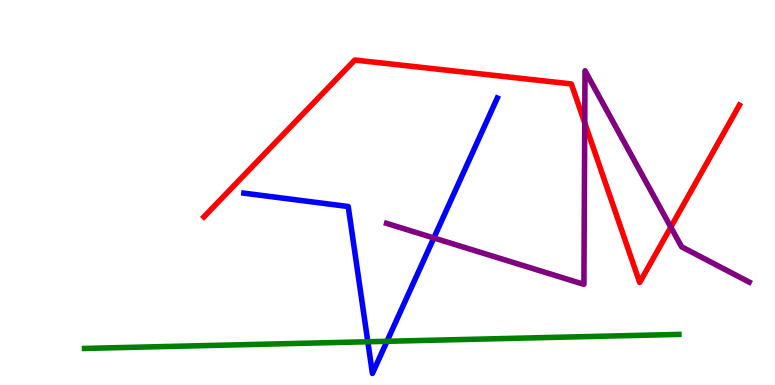[{'lines': ['blue', 'red'], 'intersections': []}, {'lines': ['green', 'red'], 'intersections': []}, {'lines': ['purple', 'red'], 'intersections': [{'x': 7.55, 'y': 6.81}, {'x': 8.66, 'y': 4.1}]}, {'lines': ['blue', 'green'], 'intersections': [{'x': 4.75, 'y': 1.12}, {'x': 4.99, 'y': 1.14}]}, {'lines': ['blue', 'purple'], 'intersections': [{'x': 5.6, 'y': 3.82}]}, {'lines': ['green', 'purple'], 'intersections': []}]